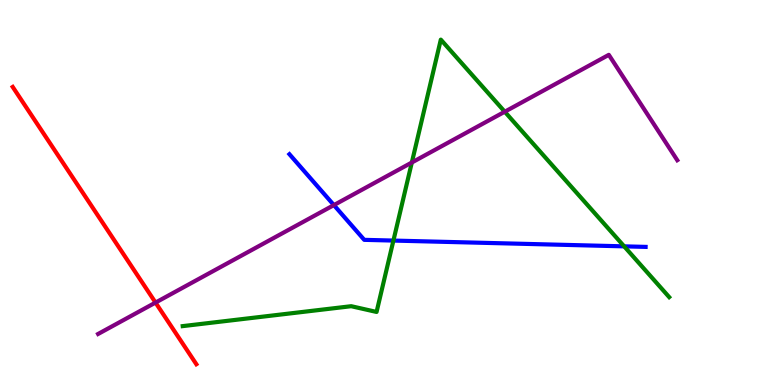[{'lines': ['blue', 'red'], 'intersections': []}, {'lines': ['green', 'red'], 'intersections': []}, {'lines': ['purple', 'red'], 'intersections': [{'x': 2.01, 'y': 2.14}]}, {'lines': ['blue', 'green'], 'intersections': [{'x': 5.08, 'y': 3.75}, {'x': 8.05, 'y': 3.6}]}, {'lines': ['blue', 'purple'], 'intersections': [{'x': 4.31, 'y': 4.67}]}, {'lines': ['green', 'purple'], 'intersections': [{'x': 5.31, 'y': 5.78}, {'x': 6.51, 'y': 7.1}]}]